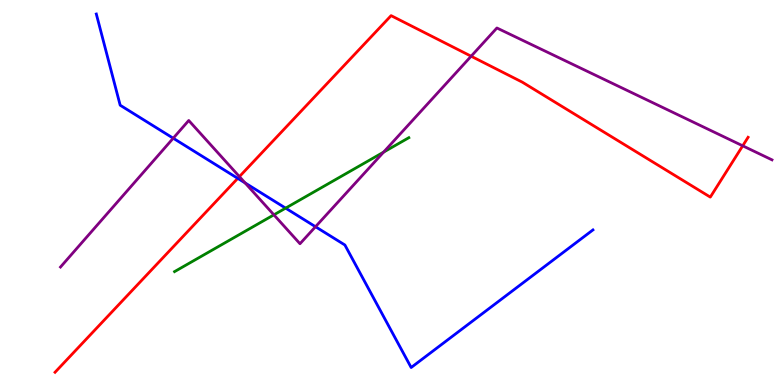[{'lines': ['blue', 'red'], 'intersections': [{'x': 3.07, 'y': 5.37}]}, {'lines': ['green', 'red'], 'intersections': []}, {'lines': ['purple', 'red'], 'intersections': [{'x': 3.09, 'y': 5.41}, {'x': 6.08, 'y': 8.54}, {'x': 9.58, 'y': 6.21}]}, {'lines': ['blue', 'green'], 'intersections': [{'x': 3.69, 'y': 4.59}]}, {'lines': ['blue', 'purple'], 'intersections': [{'x': 2.24, 'y': 6.41}, {'x': 3.16, 'y': 5.25}, {'x': 4.07, 'y': 4.11}]}, {'lines': ['green', 'purple'], 'intersections': [{'x': 3.53, 'y': 4.42}, {'x': 4.95, 'y': 6.05}]}]